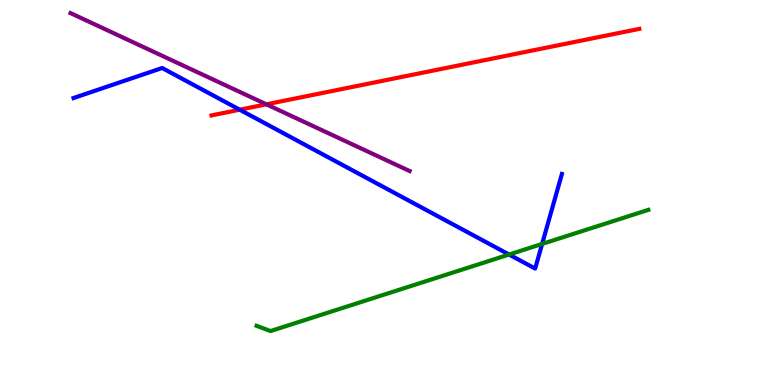[{'lines': ['blue', 'red'], 'intersections': [{'x': 3.09, 'y': 7.15}]}, {'lines': ['green', 'red'], 'intersections': []}, {'lines': ['purple', 'red'], 'intersections': [{'x': 3.44, 'y': 7.29}]}, {'lines': ['blue', 'green'], 'intersections': [{'x': 6.57, 'y': 3.39}, {'x': 7.0, 'y': 3.66}]}, {'lines': ['blue', 'purple'], 'intersections': []}, {'lines': ['green', 'purple'], 'intersections': []}]